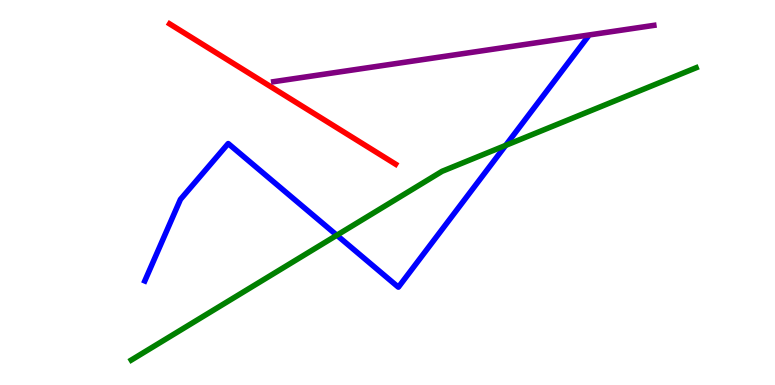[{'lines': ['blue', 'red'], 'intersections': []}, {'lines': ['green', 'red'], 'intersections': []}, {'lines': ['purple', 'red'], 'intersections': []}, {'lines': ['blue', 'green'], 'intersections': [{'x': 4.35, 'y': 3.89}, {'x': 6.52, 'y': 6.22}]}, {'lines': ['blue', 'purple'], 'intersections': []}, {'lines': ['green', 'purple'], 'intersections': []}]